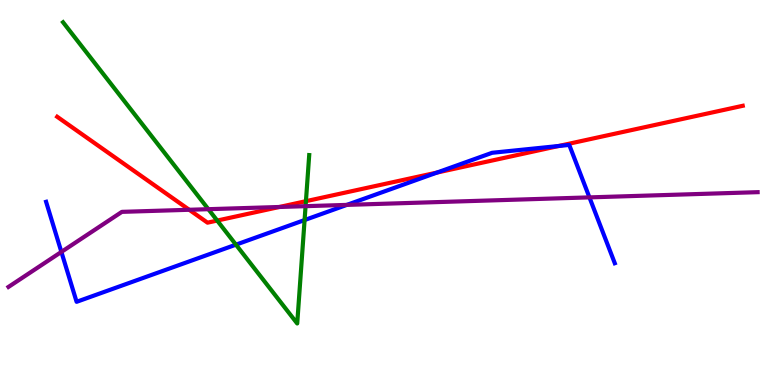[{'lines': ['blue', 'red'], 'intersections': [{'x': 5.64, 'y': 5.52}, {'x': 7.21, 'y': 6.21}]}, {'lines': ['green', 'red'], 'intersections': [{'x': 2.8, 'y': 4.27}, {'x': 3.95, 'y': 4.77}]}, {'lines': ['purple', 'red'], 'intersections': [{'x': 2.44, 'y': 4.55}, {'x': 3.6, 'y': 4.62}]}, {'lines': ['blue', 'green'], 'intersections': [{'x': 3.04, 'y': 3.64}, {'x': 3.93, 'y': 4.28}]}, {'lines': ['blue', 'purple'], 'intersections': [{'x': 0.792, 'y': 3.46}, {'x': 4.48, 'y': 4.68}, {'x': 7.61, 'y': 4.87}]}, {'lines': ['green', 'purple'], 'intersections': [{'x': 2.69, 'y': 4.57}, {'x': 3.94, 'y': 4.64}]}]